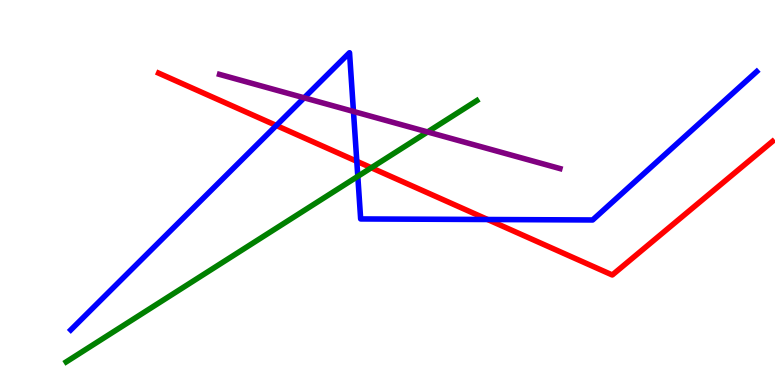[{'lines': ['blue', 'red'], 'intersections': [{'x': 3.57, 'y': 6.74}, {'x': 4.6, 'y': 5.81}, {'x': 6.29, 'y': 4.3}]}, {'lines': ['green', 'red'], 'intersections': [{'x': 4.79, 'y': 5.64}]}, {'lines': ['purple', 'red'], 'intersections': []}, {'lines': ['blue', 'green'], 'intersections': [{'x': 4.62, 'y': 5.42}]}, {'lines': ['blue', 'purple'], 'intersections': [{'x': 3.92, 'y': 7.46}, {'x': 4.56, 'y': 7.11}]}, {'lines': ['green', 'purple'], 'intersections': [{'x': 5.52, 'y': 6.57}]}]